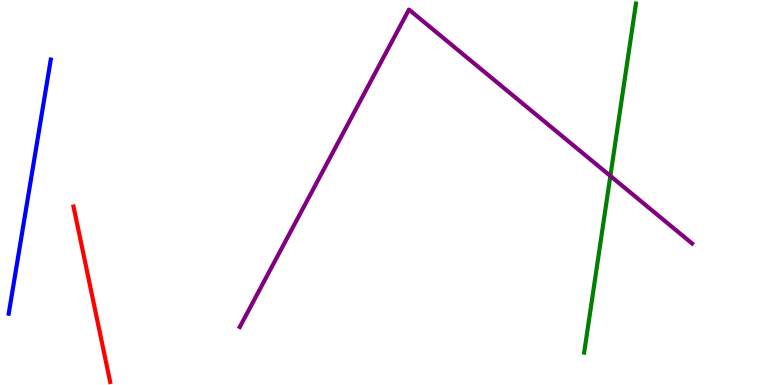[{'lines': ['blue', 'red'], 'intersections': []}, {'lines': ['green', 'red'], 'intersections': []}, {'lines': ['purple', 'red'], 'intersections': []}, {'lines': ['blue', 'green'], 'intersections': []}, {'lines': ['blue', 'purple'], 'intersections': []}, {'lines': ['green', 'purple'], 'intersections': [{'x': 7.88, 'y': 5.43}]}]